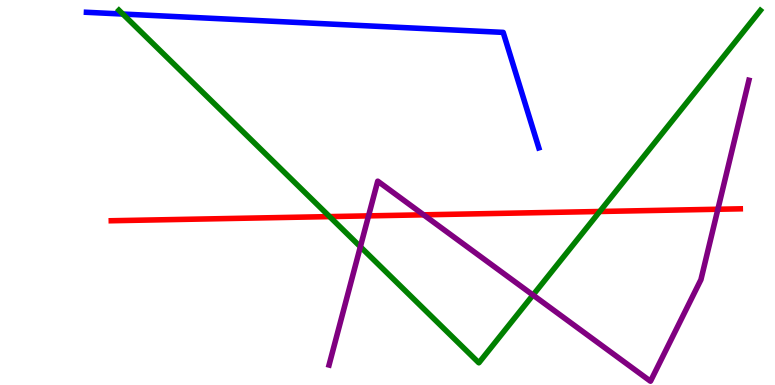[{'lines': ['blue', 'red'], 'intersections': []}, {'lines': ['green', 'red'], 'intersections': [{'x': 4.25, 'y': 4.37}, {'x': 7.74, 'y': 4.51}]}, {'lines': ['purple', 'red'], 'intersections': [{'x': 4.76, 'y': 4.39}, {'x': 5.47, 'y': 4.42}, {'x': 9.26, 'y': 4.56}]}, {'lines': ['blue', 'green'], 'intersections': [{'x': 1.58, 'y': 9.64}]}, {'lines': ['blue', 'purple'], 'intersections': []}, {'lines': ['green', 'purple'], 'intersections': [{'x': 4.65, 'y': 3.59}, {'x': 6.88, 'y': 2.34}]}]